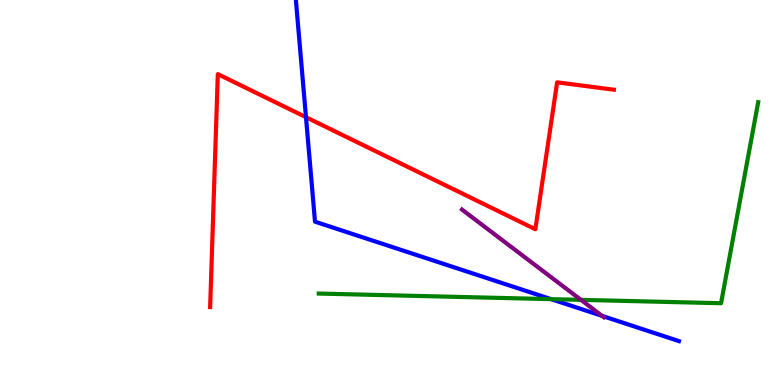[{'lines': ['blue', 'red'], 'intersections': [{'x': 3.95, 'y': 6.96}]}, {'lines': ['green', 'red'], 'intersections': []}, {'lines': ['purple', 'red'], 'intersections': []}, {'lines': ['blue', 'green'], 'intersections': [{'x': 7.11, 'y': 2.23}]}, {'lines': ['blue', 'purple'], 'intersections': [{'x': 7.77, 'y': 1.8}]}, {'lines': ['green', 'purple'], 'intersections': [{'x': 7.5, 'y': 2.21}]}]